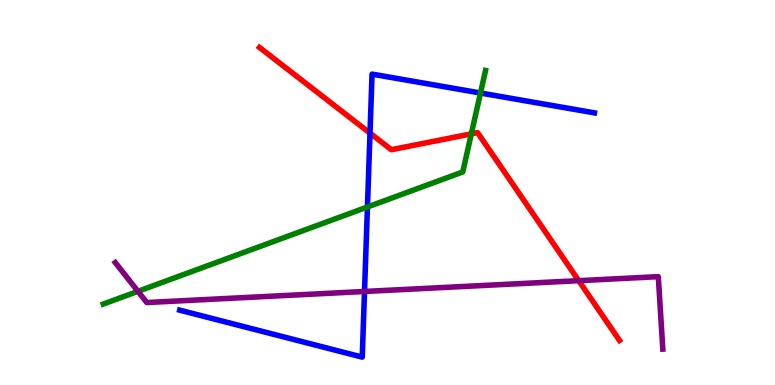[{'lines': ['blue', 'red'], 'intersections': [{'x': 4.77, 'y': 6.54}]}, {'lines': ['green', 'red'], 'intersections': [{'x': 6.08, 'y': 6.52}]}, {'lines': ['purple', 'red'], 'intersections': [{'x': 7.47, 'y': 2.71}]}, {'lines': ['blue', 'green'], 'intersections': [{'x': 4.74, 'y': 4.62}, {'x': 6.2, 'y': 7.58}]}, {'lines': ['blue', 'purple'], 'intersections': [{'x': 4.7, 'y': 2.43}]}, {'lines': ['green', 'purple'], 'intersections': [{'x': 1.78, 'y': 2.43}]}]